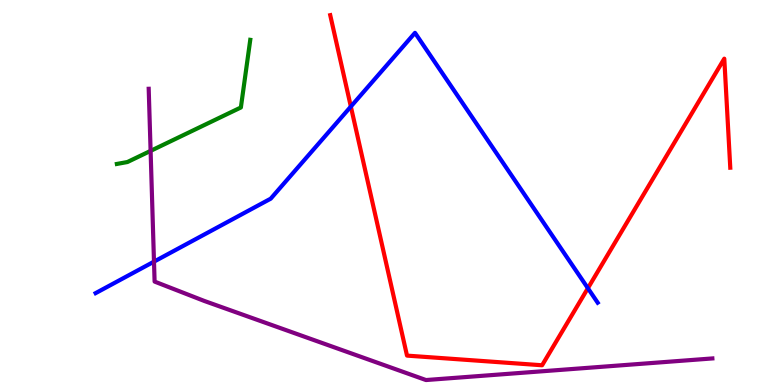[{'lines': ['blue', 'red'], 'intersections': [{'x': 4.53, 'y': 7.23}, {'x': 7.59, 'y': 2.51}]}, {'lines': ['green', 'red'], 'intersections': []}, {'lines': ['purple', 'red'], 'intersections': []}, {'lines': ['blue', 'green'], 'intersections': []}, {'lines': ['blue', 'purple'], 'intersections': [{'x': 1.99, 'y': 3.2}]}, {'lines': ['green', 'purple'], 'intersections': [{'x': 1.94, 'y': 6.08}]}]